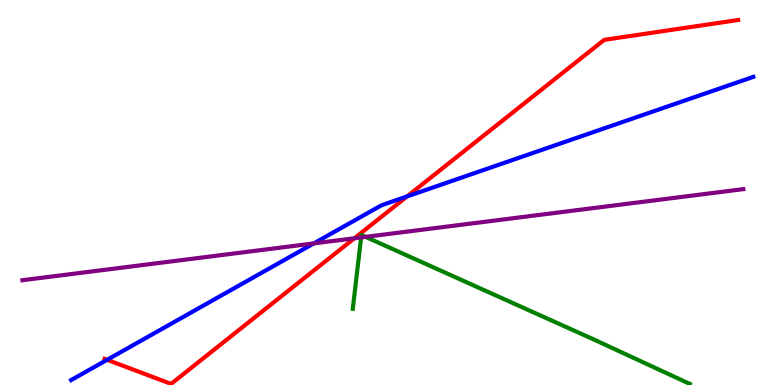[{'lines': ['blue', 'red'], 'intersections': [{'x': 1.38, 'y': 0.655}, {'x': 5.25, 'y': 4.9}]}, {'lines': ['green', 'red'], 'intersections': []}, {'lines': ['purple', 'red'], 'intersections': [{'x': 4.57, 'y': 3.81}]}, {'lines': ['blue', 'green'], 'intersections': []}, {'lines': ['blue', 'purple'], 'intersections': [{'x': 4.05, 'y': 3.68}]}, {'lines': ['green', 'purple'], 'intersections': [{'x': 4.66, 'y': 3.83}, {'x': 4.72, 'y': 3.85}]}]